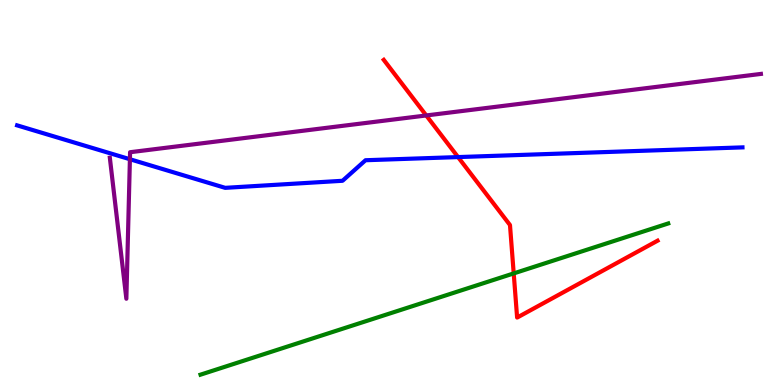[{'lines': ['blue', 'red'], 'intersections': [{'x': 5.91, 'y': 5.92}]}, {'lines': ['green', 'red'], 'intersections': [{'x': 6.63, 'y': 2.9}]}, {'lines': ['purple', 'red'], 'intersections': [{'x': 5.5, 'y': 7.0}]}, {'lines': ['blue', 'green'], 'intersections': []}, {'lines': ['blue', 'purple'], 'intersections': [{'x': 1.68, 'y': 5.86}]}, {'lines': ['green', 'purple'], 'intersections': []}]